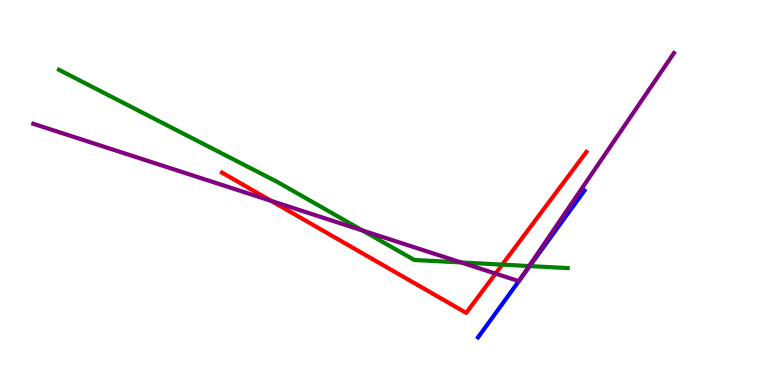[{'lines': ['blue', 'red'], 'intersections': []}, {'lines': ['green', 'red'], 'intersections': [{'x': 6.48, 'y': 3.13}]}, {'lines': ['purple', 'red'], 'intersections': [{'x': 3.5, 'y': 4.78}, {'x': 6.39, 'y': 2.89}]}, {'lines': ['blue', 'green'], 'intersections': [{'x': 6.84, 'y': 3.09}]}, {'lines': ['blue', 'purple'], 'intersections': []}, {'lines': ['green', 'purple'], 'intersections': [{'x': 4.68, 'y': 4.01}, {'x': 5.95, 'y': 3.18}, {'x': 6.83, 'y': 3.09}]}]